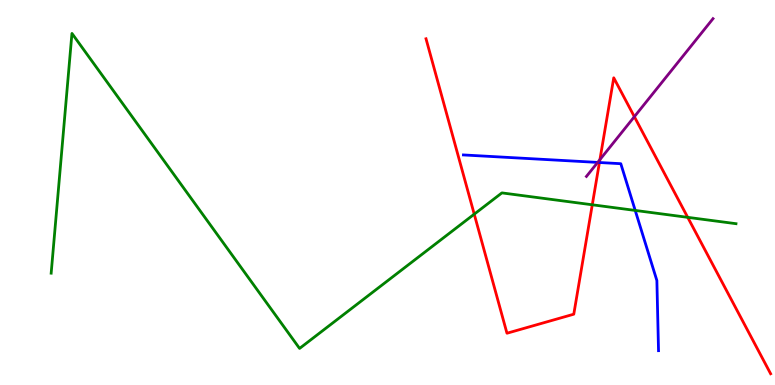[{'lines': ['blue', 'red'], 'intersections': [{'x': 7.73, 'y': 5.78}]}, {'lines': ['green', 'red'], 'intersections': [{'x': 6.12, 'y': 4.44}, {'x': 7.64, 'y': 4.68}, {'x': 8.87, 'y': 4.35}]}, {'lines': ['purple', 'red'], 'intersections': [{'x': 7.74, 'y': 5.85}, {'x': 8.19, 'y': 6.97}]}, {'lines': ['blue', 'green'], 'intersections': [{'x': 8.2, 'y': 4.53}]}, {'lines': ['blue', 'purple'], 'intersections': [{'x': 7.71, 'y': 5.78}]}, {'lines': ['green', 'purple'], 'intersections': []}]